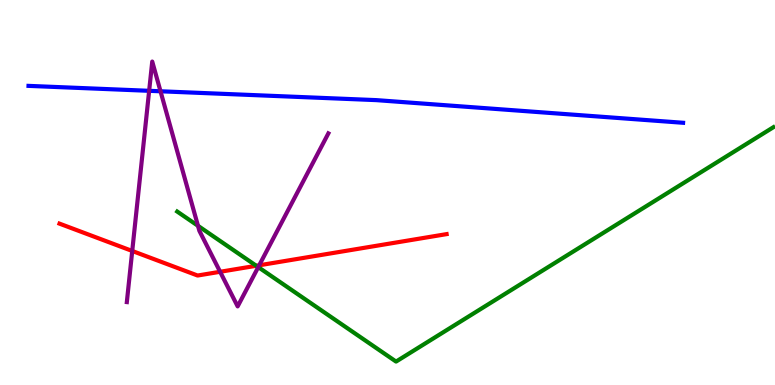[{'lines': ['blue', 'red'], 'intersections': []}, {'lines': ['green', 'red'], 'intersections': [{'x': 3.31, 'y': 3.1}]}, {'lines': ['purple', 'red'], 'intersections': [{'x': 1.71, 'y': 3.48}, {'x': 2.84, 'y': 2.94}, {'x': 3.34, 'y': 3.11}]}, {'lines': ['blue', 'green'], 'intersections': []}, {'lines': ['blue', 'purple'], 'intersections': [{'x': 1.92, 'y': 7.64}, {'x': 2.07, 'y': 7.63}]}, {'lines': ['green', 'purple'], 'intersections': [{'x': 2.55, 'y': 4.14}, {'x': 3.33, 'y': 3.06}]}]